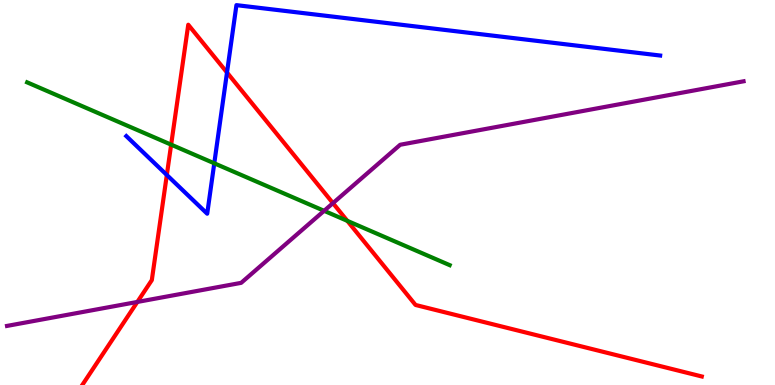[{'lines': ['blue', 'red'], 'intersections': [{'x': 2.15, 'y': 5.46}, {'x': 2.93, 'y': 8.12}]}, {'lines': ['green', 'red'], 'intersections': [{'x': 2.21, 'y': 6.24}, {'x': 4.48, 'y': 4.26}]}, {'lines': ['purple', 'red'], 'intersections': [{'x': 1.77, 'y': 2.16}, {'x': 4.3, 'y': 4.72}]}, {'lines': ['blue', 'green'], 'intersections': [{'x': 2.76, 'y': 5.76}]}, {'lines': ['blue', 'purple'], 'intersections': []}, {'lines': ['green', 'purple'], 'intersections': [{'x': 4.18, 'y': 4.52}]}]